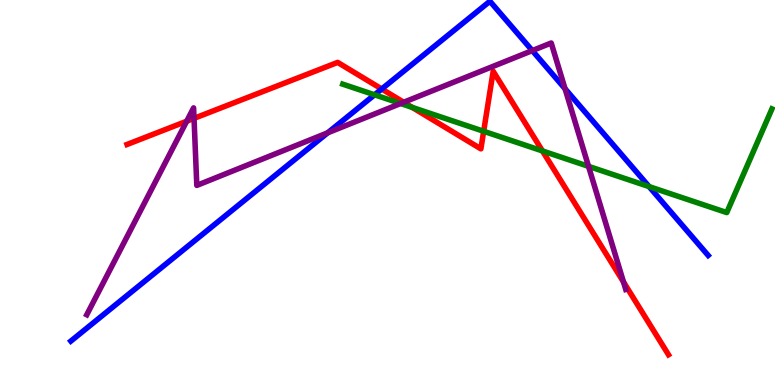[{'lines': ['blue', 'red'], 'intersections': [{'x': 4.93, 'y': 7.69}]}, {'lines': ['green', 'red'], 'intersections': [{'x': 5.32, 'y': 7.21}, {'x': 6.24, 'y': 6.59}, {'x': 7.0, 'y': 6.08}]}, {'lines': ['purple', 'red'], 'intersections': [{'x': 2.41, 'y': 6.85}, {'x': 2.5, 'y': 6.93}, {'x': 5.21, 'y': 7.34}, {'x': 8.05, 'y': 2.68}]}, {'lines': ['blue', 'green'], 'intersections': [{'x': 4.83, 'y': 7.54}, {'x': 8.38, 'y': 5.15}]}, {'lines': ['blue', 'purple'], 'intersections': [{'x': 4.23, 'y': 6.55}, {'x': 6.87, 'y': 8.69}, {'x': 7.29, 'y': 7.69}]}, {'lines': ['green', 'purple'], 'intersections': [{'x': 5.17, 'y': 7.31}, {'x': 7.59, 'y': 5.68}]}]